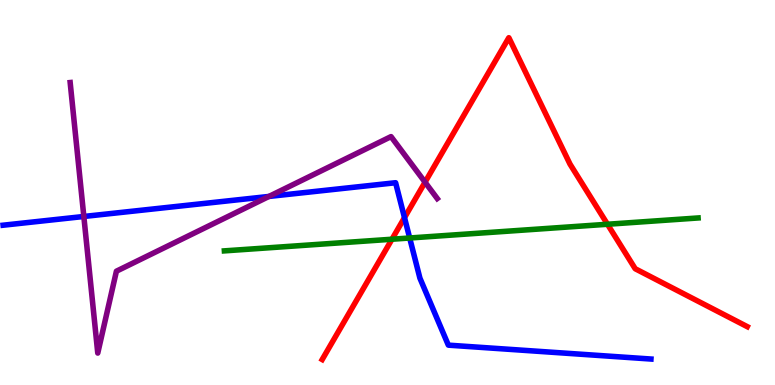[{'lines': ['blue', 'red'], 'intersections': [{'x': 5.22, 'y': 4.35}]}, {'lines': ['green', 'red'], 'intersections': [{'x': 5.06, 'y': 3.79}, {'x': 7.84, 'y': 4.18}]}, {'lines': ['purple', 'red'], 'intersections': [{'x': 5.48, 'y': 5.27}]}, {'lines': ['blue', 'green'], 'intersections': [{'x': 5.29, 'y': 3.82}]}, {'lines': ['blue', 'purple'], 'intersections': [{'x': 1.08, 'y': 4.38}, {'x': 3.47, 'y': 4.9}]}, {'lines': ['green', 'purple'], 'intersections': []}]